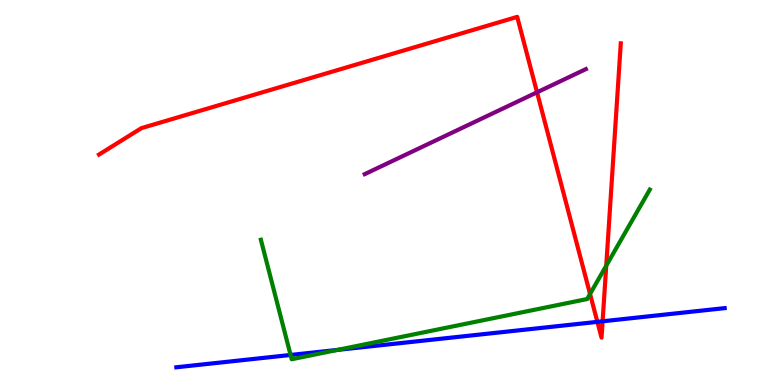[{'lines': ['blue', 'red'], 'intersections': [{'x': 7.71, 'y': 1.64}, {'x': 7.78, 'y': 1.65}]}, {'lines': ['green', 'red'], 'intersections': [{'x': 7.61, 'y': 2.36}, {'x': 7.82, 'y': 3.1}]}, {'lines': ['purple', 'red'], 'intersections': [{'x': 6.93, 'y': 7.6}]}, {'lines': ['blue', 'green'], 'intersections': [{'x': 3.75, 'y': 0.78}, {'x': 4.36, 'y': 0.912}]}, {'lines': ['blue', 'purple'], 'intersections': []}, {'lines': ['green', 'purple'], 'intersections': []}]